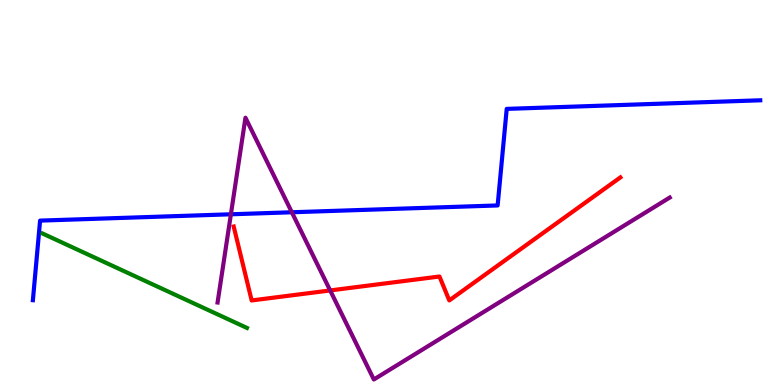[{'lines': ['blue', 'red'], 'intersections': []}, {'lines': ['green', 'red'], 'intersections': []}, {'lines': ['purple', 'red'], 'intersections': [{'x': 4.26, 'y': 2.46}]}, {'lines': ['blue', 'green'], 'intersections': []}, {'lines': ['blue', 'purple'], 'intersections': [{'x': 2.98, 'y': 4.43}, {'x': 3.77, 'y': 4.49}]}, {'lines': ['green', 'purple'], 'intersections': []}]